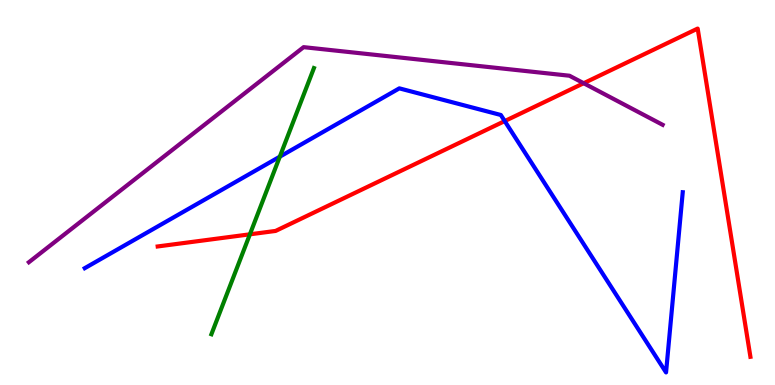[{'lines': ['blue', 'red'], 'intersections': [{'x': 6.51, 'y': 6.86}]}, {'lines': ['green', 'red'], 'intersections': [{'x': 3.22, 'y': 3.91}]}, {'lines': ['purple', 'red'], 'intersections': [{'x': 7.53, 'y': 7.84}]}, {'lines': ['blue', 'green'], 'intersections': [{'x': 3.61, 'y': 5.93}]}, {'lines': ['blue', 'purple'], 'intersections': []}, {'lines': ['green', 'purple'], 'intersections': []}]